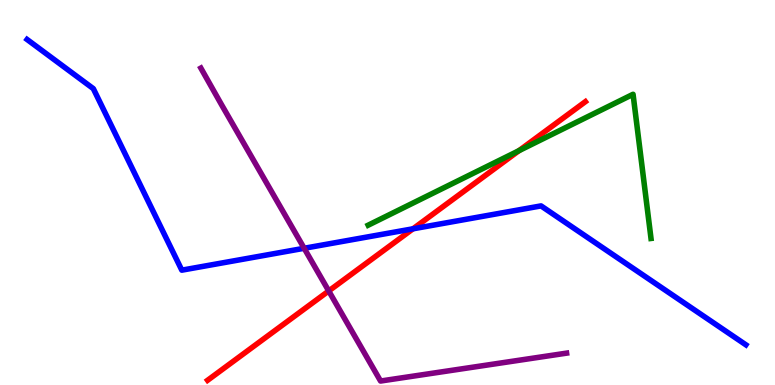[{'lines': ['blue', 'red'], 'intersections': [{'x': 5.33, 'y': 4.06}]}, {'lines': ['green', 'red'], 'intersections': [{'x': 6.7, 'y': 6.09}]}, {'lines': ['purple', 'red'], 'intersections': [{'x': 4.24, 'y': 2.44}]}, {'lines': ['blue', 'green'], 'intersections': []}, {'lines': ['blue', 'purple'], 'intersections': [{'x': 3.92, 'y': 3.55}]}, {'lines': ['green', 'purple'], 'intersections': []}]